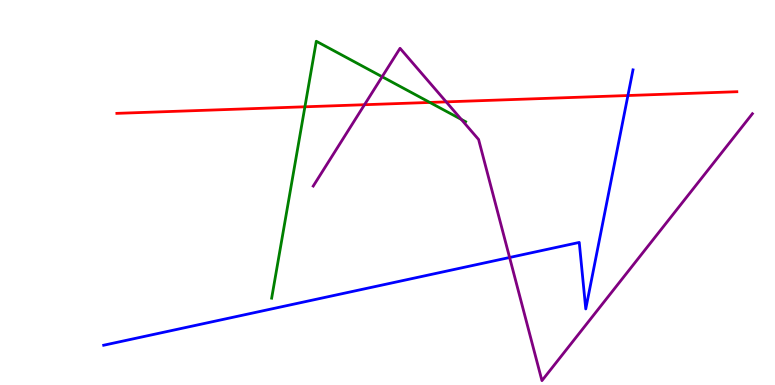[{'lines': ['blue', 'red'], 'intersections': [{'x': 8.1, 'y': 7.52}]}, {'lines': ['green', 'red'], 'intersections': [{'x': 3.93, 'y': 7.23}, {'x': 5.55, 'y': 7.34}]}, {'lines': ['purple', 'red'], 'intersections': [{'x': 4.7, 'y': 7.28}, {'x': 5.76, 'y': 7.35}]}, {'lines': ['blue', 'green'], 'intersections': []}, {'lines': ['blue', 'purple'], 'intersections': [{'x': 6.58, 'y': 3.31}]}, {'lines': ['green', 'purple'], 'intersections': [{'x': 4.93, 'y': 8.01}, {'x': 5.95, 'y': 6.9}]}]